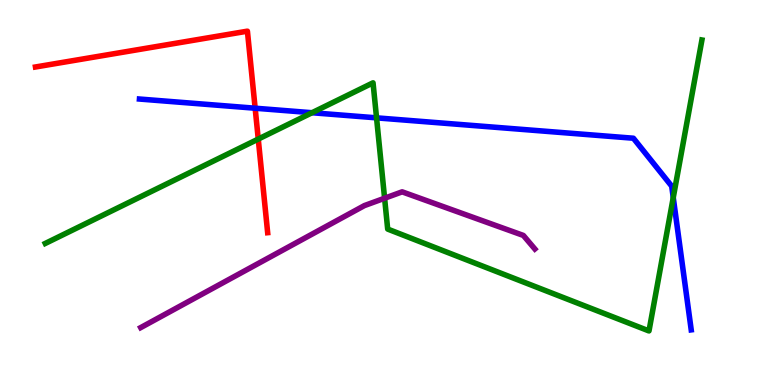[{'lines': ['blue', 'red'], 'intersections': [{'x': 3.29, 'y': 7.19}]}, {'lines': ['green', 'red'], 'intersections': [{'x': 3.33, 'y': 6.39}]}, {'lines': ['purple', 'red'], 'intersections': []}, {'lines': ['blue', 'green'], 'intersections': [{'x': 4.03, 'y': 7.07}, {'x': 4.86, 'y': 6.94}, {'x': 8.69, 'y': 4.87}]}, {'lines': ['blue', 'purple'], 'intersections': []}, {'lines': ['green', 'purple'], 'intersections': [{'x': 4.96, 'y': 4.85}]}]